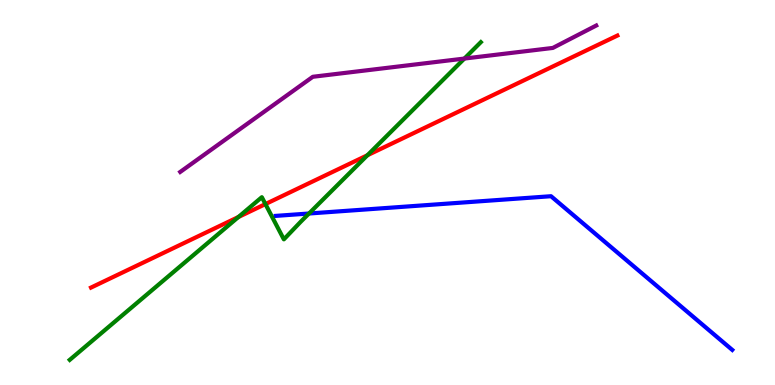[{'lines': ['blue', 'red'], 'intersections': []}, {'lines': ['green', 'red'], 'intersections': [{'x': 3.08, 'y': 4.36}, {'x': 3.42, 'y': 4.7}, {'x': 4.74, 'y': 5.97}]}, {'lines': ['purple', 'red'], 'intersections': []}, {'lines': ['blue', 'green'], 'intersections': [{'x': 3.99, 'y': 4.45}]}, {'lines': ['blue', 'purple'], 'intersections': []}, {'lines': ['green', 'purple'], 'intersections': [{'x': 5.99, 'y': 8.48}]}]